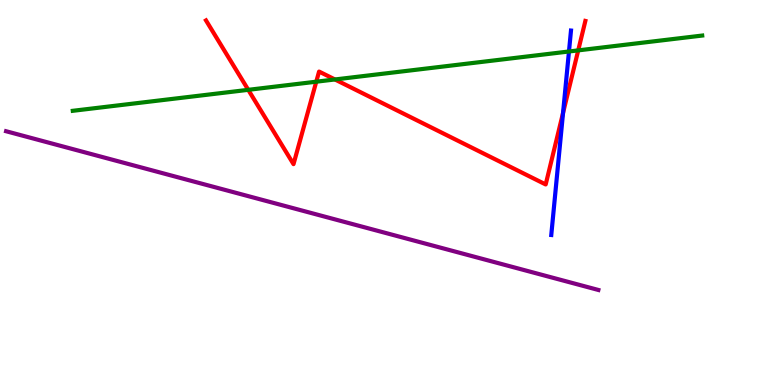[{'lines': ['blue', 'red'], 'intersections': [{'x': 7.27, 'y': 7.07}]}, {'lines': ['green', 'red'], 'intersections': [{'x': 3.2, 'y': 7.67}, {'x': 4.08, 'y': 7.88}, {'x': 4.32, 'y': 7.94}, {'x': 7.46, 'y': 8.69}]}, {'lines': ['purple', 'red'], 'intersections': []}, {'lines': ['blue', 'green'], 'intersections': [{'x': 7.34, 'y': 8.66}]}, {'lines': ['blue', 'purple'], 'intersections': []}, {'lines': ['green', 'purple'], 'intersections': []}]